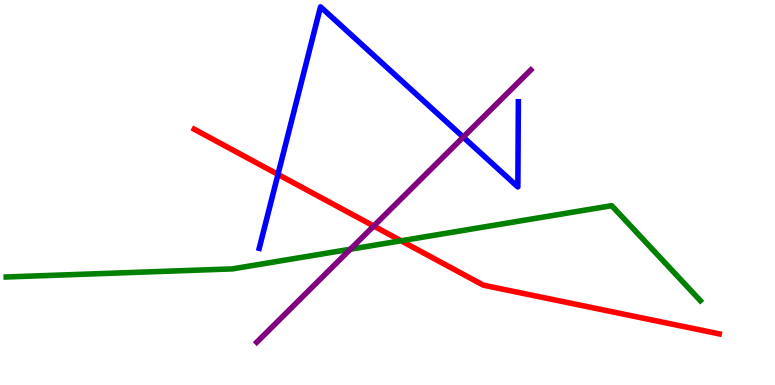[{'lines': ['blue', 'red'], 'intersections': [{'x': 3.59, 'y': 5.47}]}, {'lines': ['green', 'red'], 'intersections': [{'x': 5.18, 'y': 3.75}]}, {'lines': ['purple', 'red'], 'intersections': [{'x': 4.82, 'y': 4.13}]}, {'lines': ['blue', 'green'], 'intersections': []}, {'lines': ['blue', 'purple'], 'intersections': [{'x': 5.98, 'y': 6.44}]}, {'lines': ['green', 'purple'], 'intersections': [{'x': 4.52, 'y': 3.53}]}]